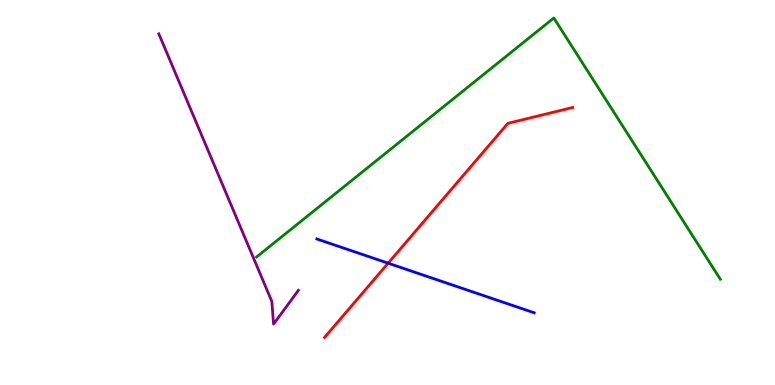[{'lines': ['blue', 'red'], 'intersections': [{'x': 5.01, 'y': 3.16}]}, {'lines': ['green', 'red'], 'intersections': []}, {'lines': ['purple', 'red'], 'intersections': []}, {'lines': ['blue', 'green'], 'intersections': []}, {'lines': ['blue', 'purple'], 'intersections': []}, {'lines': ['green', 'purple'], 'intersections': []}]